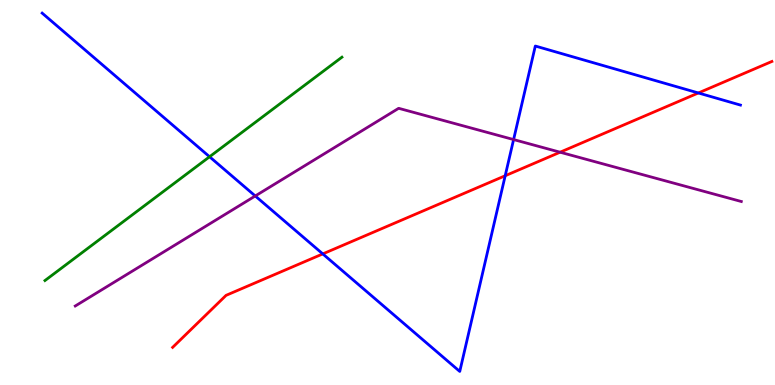[{'lines': ['blue', 'red'], 'intersections': [{'x': 4.17, 'y': 3.41}, {'x': 6.52, 'y': 5.44}, {'x': 9.01, 'y': 7.59}]}, {'lines': ['green', 'red'], 'intersections': []}, {'lines': ['purple', 'red'], 'intersections': [{'x': 7.23, 'y': 6.05}]}, {'lines': ['blue', 'green'], 'intersections': [{'x': 2.7, 'y': 5.93}]}, {'lines': ['blue', 'purple'], 'intersections': [{'x': 3.29, 'y': 4.91}, {'x': 6.63, 'y': 6.37}]}, {'lines': ['green', 'purple'], 'intersections': []}]